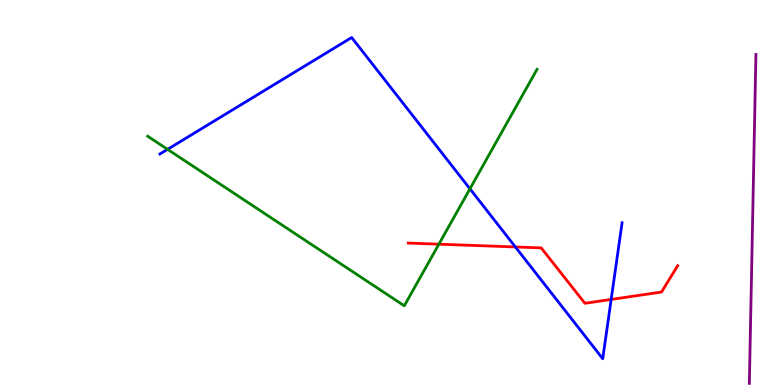[{'lines': ['blue', 'red'], 'intersections': [{'x': 6.65, 'y': 3.59}, {'x': 7.89, 'y': 2.22}]}, {'lines': ['green', 'red'], 'intersections': [{'x': 5.66, 'y': 3.66}]}, {'lines': ['purple', 'red'], 'intersections': []}, {'lines': ['blue', 'green'], 'intersections': [{'x': 2.16, 'y': 6.12}, {'x': 6.06, 'y': 5.1}]}, {'lines': ['blue', 'purple'], 'intersections': []}, {'lines': ['green', 'purple'], 'intersections': []}]